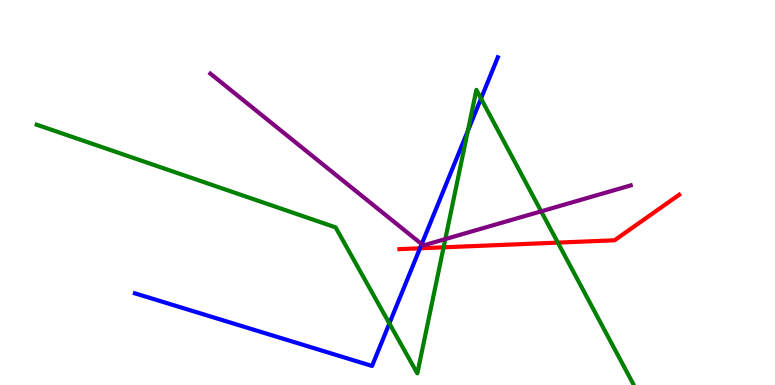[{'lines': ['blue', 'red'], 'intersections': [{'x': 5.42, 'y': 3.55}]}, {'lines': ['green', 'red'], 'intersections': [{'x': 5.72, 'y': 3.58}, {'x': 7.2, 'y': 3.7}]}, {'lines': ['purple', 'red'], 'intersections': []}, {'lines': ['blue', 'green'], 'intersections': [{'x': 5.02, 'y': 1.6}, {'x': 6.04, 'y': 6.6}, {'x': 6.21, 'y': 7.44}]}, {'lines': ['blue', 'purple'], 'intersections': [{'x': 5.44, 'y': 3.66}]}, {'lines': ['green', 'purple'], 'intersections': [{'x': 5.75, 'y': 3.79}, {'x': 6.98, 'y': 4.51}]}]